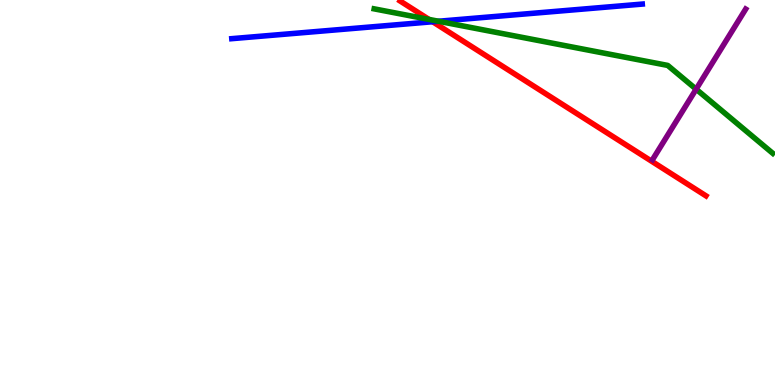[{'lines': ['blue', 'red'], 'intersections': [{'x': 5.58, 'y': 9.44}]}, {'lines': ['green', 'red'], 'intersections': [{'x': 5.54, 'y': 9.5}]}, {'lines': ['purple', 'red'], 'intersections': []}, {'lines': ['blue', 'green'], 'intersections': [{'x': 5.66, 'y': 9.45}]}, {'lines': ['blue', 'purple'], 'intersections': []}, {'lines': ['green', 'purple'], 'intersections': [{'x': 8.98, 'y': 7.68}]}]